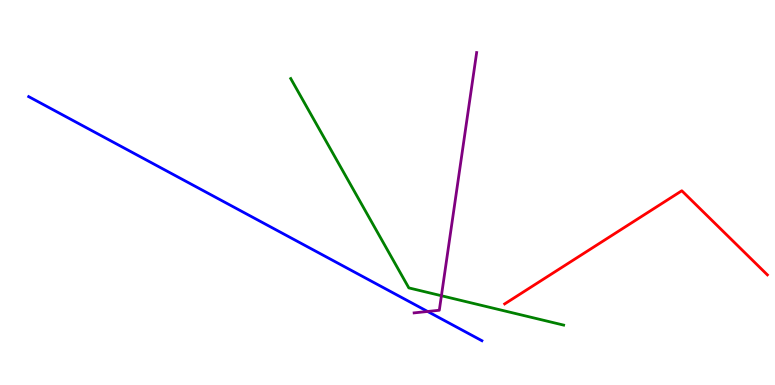[{'lines': ['blue', 'red'], 'intersections': []}, {'lines': ['green', 'red'], 'intersections': []}, {'lines': ['purple', 'red'], 'intersections': []}, {'lines': ['blue', 'green'], 'intersections': []}, {'lines': ['blue', 'purple'], 'intersections': [{'x': 5.52, 'y': 1.91}]}, {'lines': ['green', 'purple'], 'intersections': [{'x': 5.7, 'y': 2.32}]}]